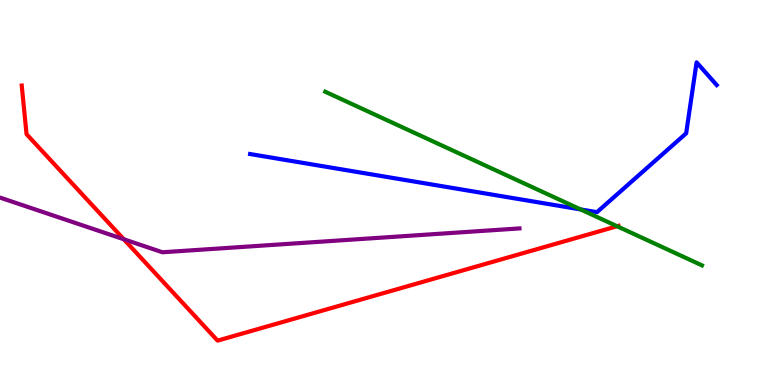[{'lines': ['blue', 'red'], 'intersections': []}, {'lines': ['green', 'red'], 'intersections': [{'x': 7.96, 'y': 4.12}]}, {'lines': ['purple', 'red'], 'intersections': [{'x': 1.6, 'y': 3.79}]}, {'lines': ['blue', 'green'], 'intersections': [{'x': 7.49, 'y': 4.56}]}, {'lines': ['blue', 'purple'], 'intersections': []}, {'lines': ['green', 'purple'], 'intersections': []}]